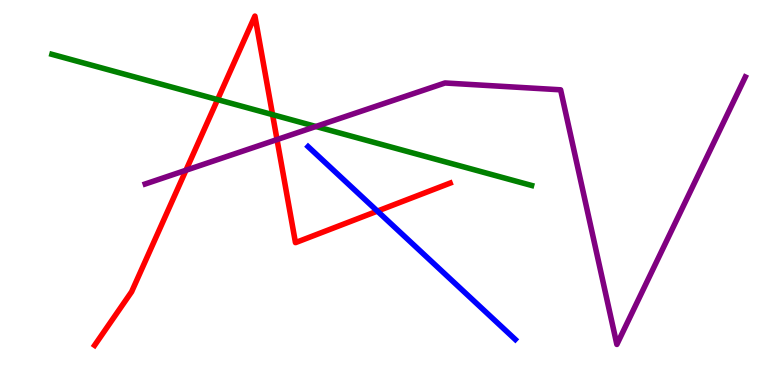[{'lines': ['blue', 'red'], 'intersections': [{'x': 4.87, 'y': 4.52}]}, {'lines': ['green', 'red'], 'intersections': [{'x': 2.81, 'y': 7.41}, {'x': 3.52, 'y': 7.02}]}, {'lines': ['purple', 'red'], 'intersections': [{'x': 2.4, 'y': 5.58}, {'x': 3.57, 'y': 6.37}]}, {'lines': ['blue', 'green'], 'intersections': []}, {'lines': ['blue', 'purple'], 'intersections': []}, {'lines': ['green', 'purple'], 'intersections': [{'x': 4.08, 'y': 6.71}]}]